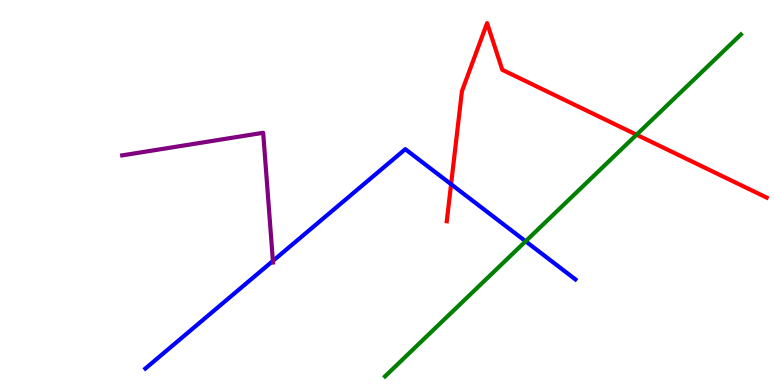[{'lines': ['blue', 'red'], 'intersections': [{'x': 5.82, 'y': 5.21}]}, {'lines': ['green', 'red'], 'intersections': [{'x': 8.21, 'y': 6.5}]}, {'lines': ['purple', 'red'], 'intersections': []}, {'lines': ['blue', 'green'], 'intersections': [{'x': 6.78, 'y': 3.73}]}, {'lines': ['blue', 'purple'], 'intersections': [{'x': 3.52, 'y': 3.22}]}, {'lines': ['green', 'purple'], 'intersections': []}]